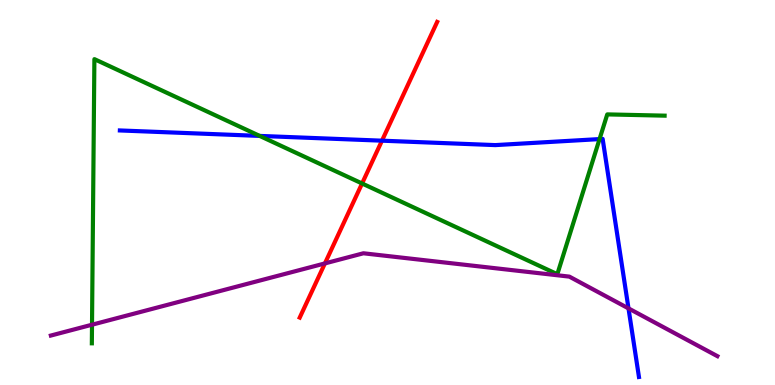[{'lines': ['blue', 'red'], 'intersections': [{'x': 4.93, 'y': 6.35}]}, {'lines': ['green', 'red'], 'intersections': [{'x': 4.67, 'y': 5.23}]}, {'lines': ['purple', 'red'], 'intersections': [{'x': 4.19, 'y': 3.16}]}, {'lines': ['blue', 'green'], 'intersections': [{'x': 3.35, 'y': 6.47}, {'x': 7.74, 'y': 6.39}]}, {'lines': ['blue', 'purple'], 'intersections': [{'x': 8.11, 'y': 1.99}]}, {'lines': ['green', 'purple'], 'intersections': [{'x': 1.19, 'y': 1.57}]}]